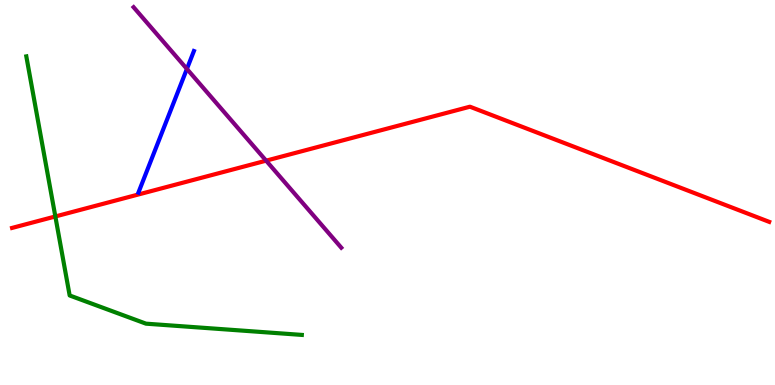[{'lines': ['blue', 'red'], 'intersections': []}, {'lines': ['green', 'red'], 'intersections': [{'x': 0.714, 'y': 4.38}]}, {'lines': ['purple', 'red'], 'intersections': [{'x': 3.43, 'y': 5.83}]}, {'lines': ['blue', 'green'], 'intersections': []}, {'lines': ['blue', 'purple'], 'intersections': [{'x': 2.41, 'y': 8.21}]}, {'lines': ['green', 'purple'], 'intersections': []}]